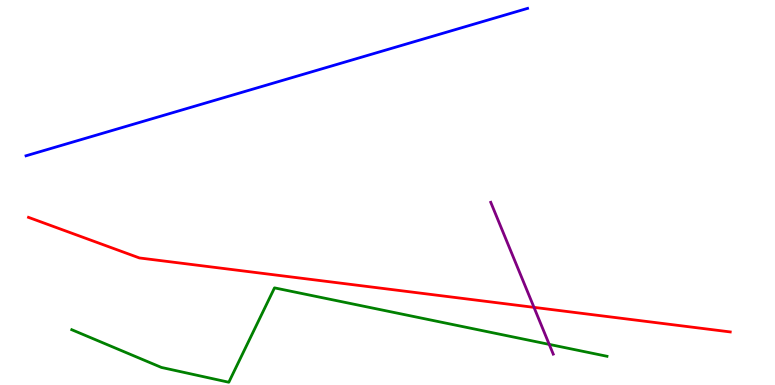[{'lines': ['blue', 'red'], 'intersections': []}, {'lines': ['green', 'red'], 'intersections': []}, {'lines': ['purple', 'red'], 'intersections': [{'x': 6.89, 'y': 2.02}]}, {'lines': ['blue', 'green'], 'intersections': []}, {'lines': ['blue', 'purple'], 'intersections': []}, {'lines': ['green', 'purple'], 'intersections': [{'x': 7.09, 'y': 1.05}]}]